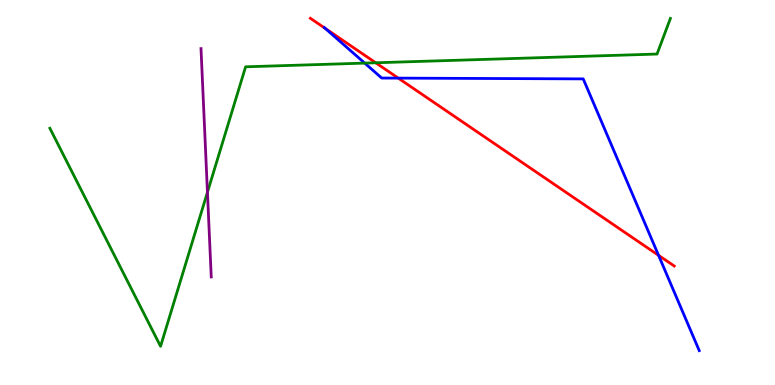[{'lines': ['blue', 'red'], 'intersections': [{'x': 4.2, 'y': 9.26}, {'x': 5.14, 'y': 7.97}, {'x': 8.5, 'y': 3.37}]}, {'lines': ['green', 'red'], 'intersections': [{'x': 4.85, 'y': 8.37}]}, {'lines': ['purple', 'red'], 'intersections': []}, {'lines': ['blue', 'green'], 'intersections': [{'x': 4.71, 'y': 8.36}]}, {'lines': ['blue', 'purple'], 'intersections': []}, {'lines': ['green', 'purple'], 'intersections': [{'x': 2.68, 'y': 5.01}]}]